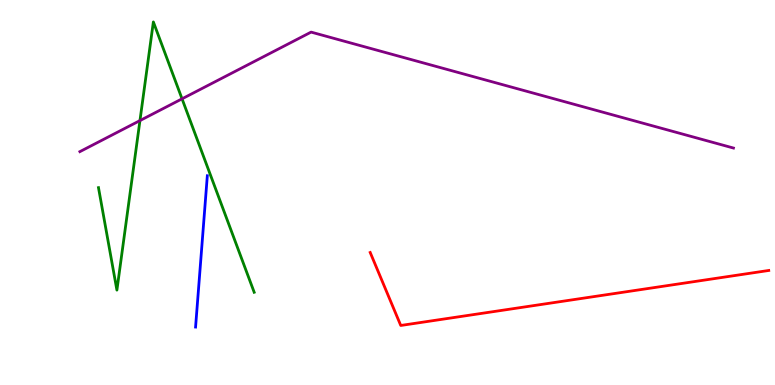[{'lines': ['blue', 'red'], 'intersections': []}, {'lines': ['green', 'red'], 'intersections': []}, {'lines': ['purple', 'red'], 'intersections': []}, {'lines': ['blue', 'green'], 'intersections': []}, {'lines': ['blue', 'purple'], 'intersections': []}, {'lines': ['green', 'purple'], 'intersections': [{'x': 1.81, 'y': 6.87}, {'x': 2.35, 'y': 7.43}]}]